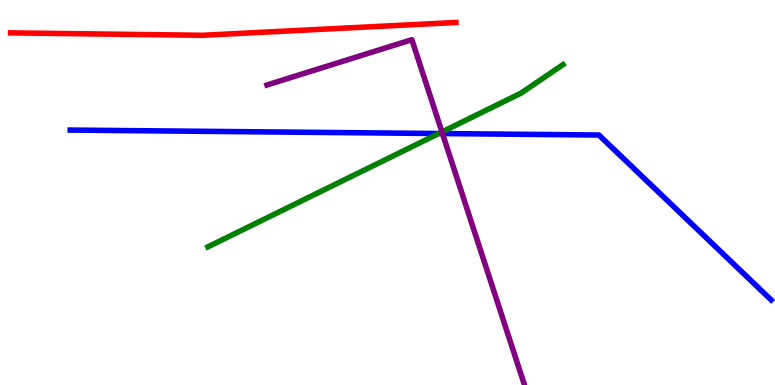[{'lines': ['blue', 'red'], 'intersections': []}, {'lines': ['green', 'red'], 'intersections': []}, {'lines': ['purple', 'red'], 'intersections': []}, {'lines': ['blue', 'green'], 'intersections': [{'x': 5.66, 'y': 6.53}]}, {'lines': ['blue', 'purple'], 'intersections': [{'x': 5.71, 'y': 6.53}]}, {'lines': ['green', 'purple'], 'intersections': [{'x': 5.7, 'y': 6.57}]}]